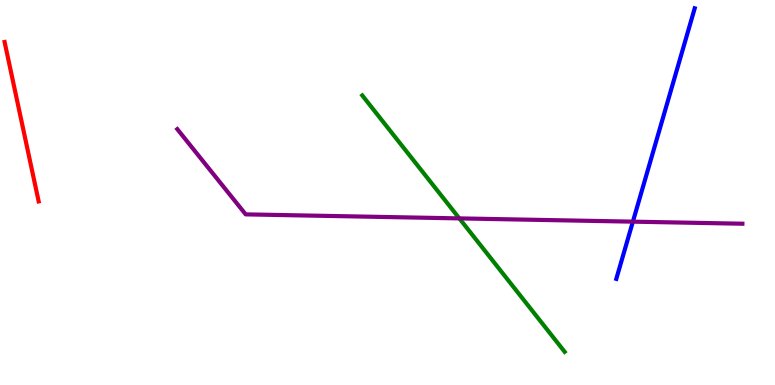[{'lines': ['blue', 'red'], 'intersections': []}, {'lines': ['green', 'red'], 'intersections': []}, {'lines': ['purple', 'red'], 'intersections': []}, {'lines': ['blue', 'green'], 'intersections': []}, {'lines': ['blue', 'purple'], 'intersections': [{'x': 8.17, 'y': 4.24}]}, {'lines': ['green', 'purple'], 'intersections': [{'x': 5.93, 'y': 4.33}]}]